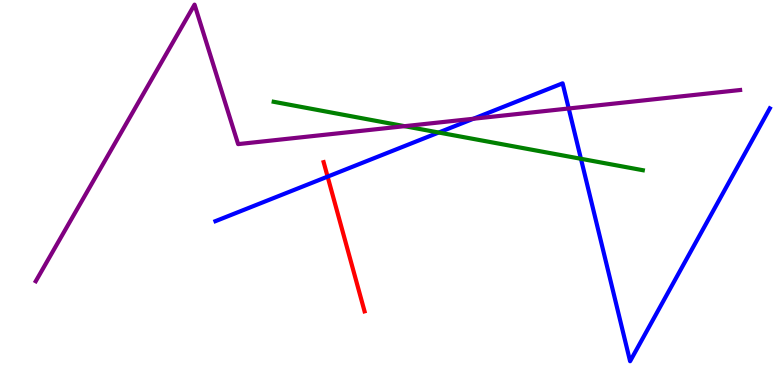[{'lines': ['blue', 'red'], 'intersections': [{'x': 4.23, 'y': 5.41}]}, {'lines': ['green', 'red'], 'intersections': []}, {'lines': ['purple', 'red'], 'intersections': []}, {'lines': ['blue', 'green'], 'intersections': [{'x': 5.66, 'y': 6.56}, {'x': 7.5, 'y': 5.88}]}, {'lines': ['blue', 'purple'], 'intersections': [{'x': 6.11, 'y': 6.92}, {'x': 7.34, 'y': 7.18}]}, {'lines': ['green', 'purple'], 'intersections': [{'x': 5.22, 'y': 6.72}]}]